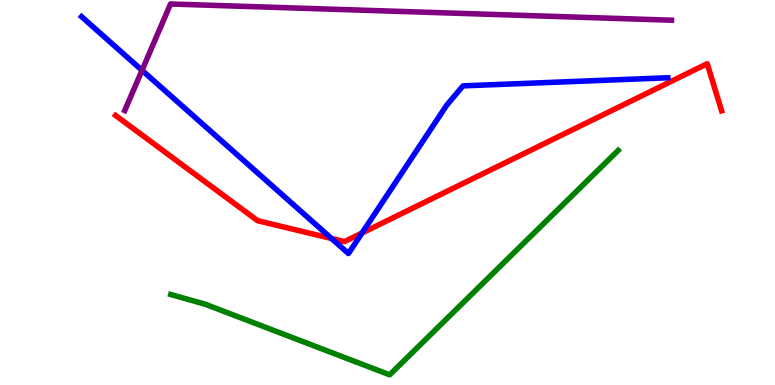[{'lines': ['blue', 'red'], 'intersections': [{'x': 4.28, 'y': 3.81}, {'x': 4.67, 'y': 3.95}]}, {'lines': ['green', 'red'], 'intersections': []}, {'lines': ['purple', 'red'], 'intersections': []}, {'lines': ['blue', 'green'], 'intersections': []}, {'lines': ['blue', 'purple'], 'intersections': [{'x': 1.83, 'y': 8.17}]}, {'lines': ['green', 'purple'], 'intersections': []}]